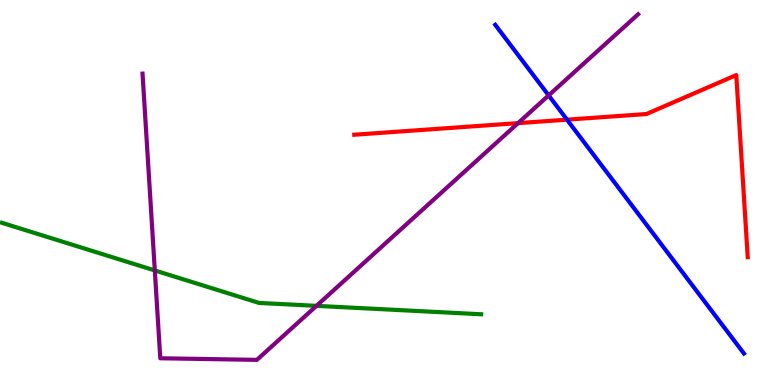[{'lines': ['blue', 'red'], 'intersections': [{'x': 7.32, 'y': 6.89}]}, {'lines': ['green', 'red'], 'intersections': []}, {'lines': ['purple', 'red'], 'intersections': [{'x': 6.68, 'y': 6.8}]}, {'lines': ['blue', 'green'], 'intersections': []}, {'lines': ['blue', 'purple'], 'intersections': [{'x': 7.08, 'y': 7.52}]}, {'lines': ['green', 'purple'], 'intersections': [{'x': 2.0, 'y': 2.98}, {'x': 4.08, 'y': 2.06}]}]